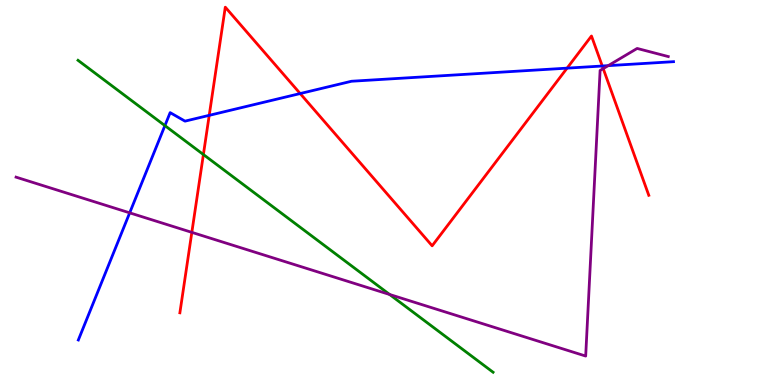[{'lines': ['blue', 'red'], 'intersections': [{'x': 2.7, 'y': 7.0}, {'x': 3.87, 'y': 7.57}, {'x': 7.32, 'y': 8.23}, {'x': 7.77, 'y': 8.29}]}, {'lines': ['green', 'red'], 'intersections': [{'x': 2.62, 'y': 5.99}]}, {'lines': ['purple', 'red'], 'intersections': [{'x': 2.48, 'y': 3.96}, {'x': 7.78, 'y': 8.22}]}, {'lines': ['blue', 'green'], 'intersections': [{'x': 2.13, 'y': 6.74}]}, {'lines': ['blue', 'purple'], 'intersections': [{'x': 1.67, 'y': 4.47}, {'x': 7.85, 'y': 8.29}]}, {'lines': ['green', 'purple'], 'intersections': [{'x': 5.03, 'y': 2.35}]}]